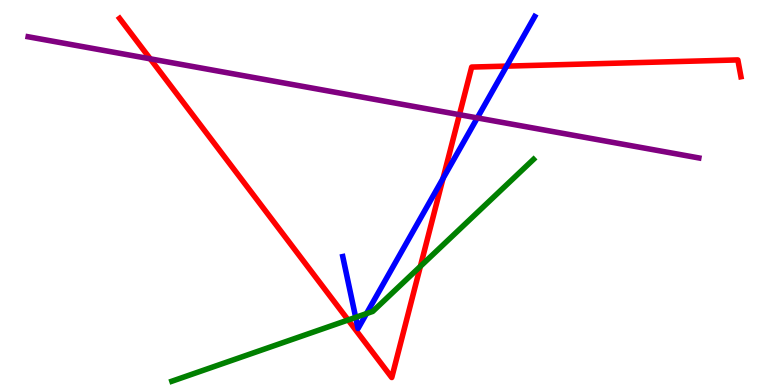[{'lines': ['blue', 'red'], 'intersections': [{'x': 5.72, 'y': 5.36}, {'x': 6.54, 'y': 8.28}]}, {'lines': ['green', 'red'], 'intersections': [{'x': 4.49, 'y': 1.69}, {'x': 5.42, 'y': 3.08}]}, {'lines': ['purple', 'red'], 'intersections': [{'x': 1.94, 'y': 8.47}, {'x': 5.93, 'y': 7.02}]}, {'lines': ['blue', 'green'], 'intersections': [{'x': 4.59, 'y': 1.76}, {'x': 4.73, 'y': 1.85}]}, {'lines': ['blue', 'purple'], 'intersections': [{'x': 6.16, 'y': 6.94}]}, {'lines': ['green', 'purple'], 'intersections': []}]